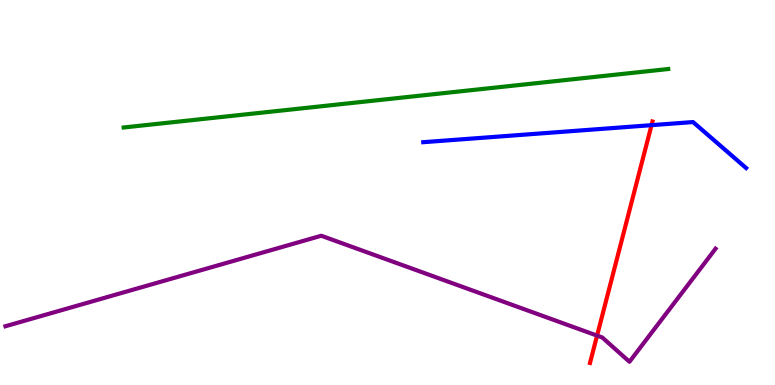[{'lines': ['blue', 'red'], 'intersections': [{'x': 8.41, 'y': 6.75}]}, {'lines': ['green', 'red'], 'intersections': []}, {'lines': ['purple', 'red'], 'intersections': [{'x': 7.7, 'y': 1.28}]}, {'lines': ['blue', 'green'], 'intersections': []}, {'lines': ['blue', 'purple'], 'intersections': []}, {'lines': ['green', 'purple'], 'intersections': []}]